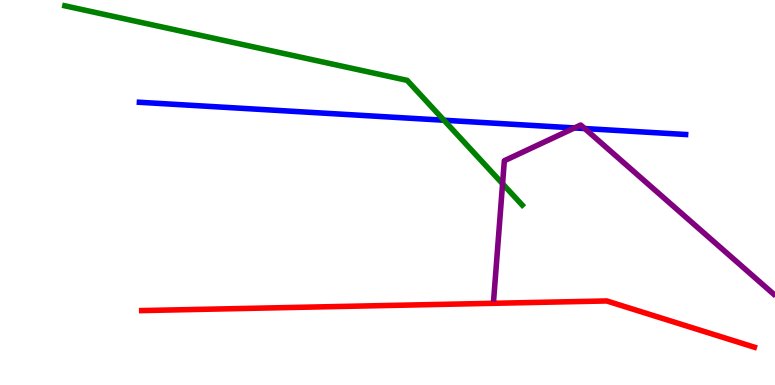[{'lines': ['blue', 'red'], 'intersections': []}, {'lines': ['green', 'red'], 'intersections': []}, {'lines': ['purple', 'red'], 'intersections': []}, {'lines': ['blue', 'green'], 'intersections': [{'x': 5.73, 'y': 6.88}]}, {'lines': ['blue', 'purple'], 'intersections': [{'x': 7.41, 'y': 6.68}, {'x': 7.55, 'y': 6.66}]}, {'lines': ['green', 'purple'], 'intersections': [{'x': 6.48, 'y': 5.23}]}]